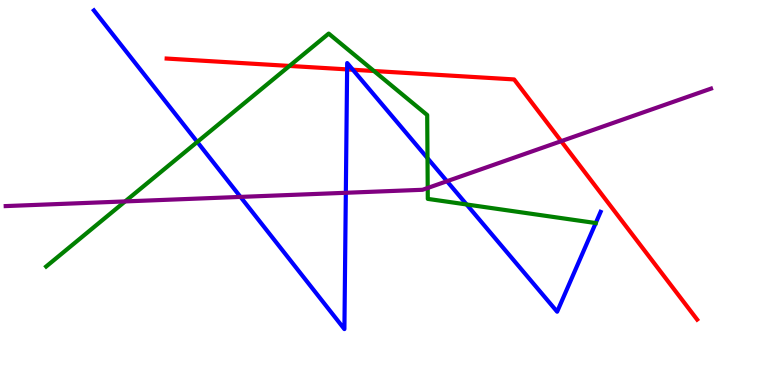[{'lines': ['blue', 'red'], 'intersections': [{'x': 4.48, 'y': 8.2}, {'x': 4.55, 'y': 8.19}]}, {'lines': ['green', 'red'], 'intersections': [{'x': 3.74, 'y': 8.29}, {'x': 4.83, 'y': 8.16}]}, {'lines': ['purple', 'red'], 'intersections': [{'x': 7.24, 'y': 6.33}]}, {'lines': ['blue', 'green'], 'intersections': [{'x': 2.55, 'y': 6.31}, {'x': 5.52, 'y': 5.89}, {'x': 6.02, 'y': 4.69}]}, {'lines': ['blue', 'purple'], 'intersections': [{'x': 3.1, 'y': 4.89}, {'x': 4.46, 'y': 4.99}, {'x': 5.77, 'y': 5.29}]}, {'lines': ['green', 'purple'], 'intersections': [{'x': 1.61, 'y': 4.77}, {'x': 5.52, 'y': 5.12}]}]